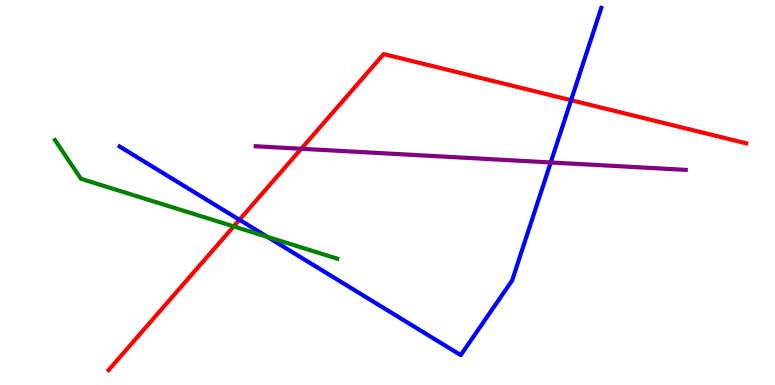[{'lines': ['blue', 'red'], 'intersections': [{'x': 3.09, 'y': 4.29}, {'x': 7.37, 'y': 7.4}]}, {'lines': ['green', 'red'], 'intersections': [{'x': 3.02, 'y': 4.12}]}, {'lines': ['purple', 'red'], 'intersections': [{'x': 3.89, 'y': 6.14}]}, {'lines': ['blue', 'green'], 'intersections': [{'x': 3.45, 'y': 3.85}]}, {'lines': ['blue', 'purple'], 'intersections': [{'x': 7.11, 'y': 5.78}]}, {'lines': ['green', 'purple'], 'intersections': []}]